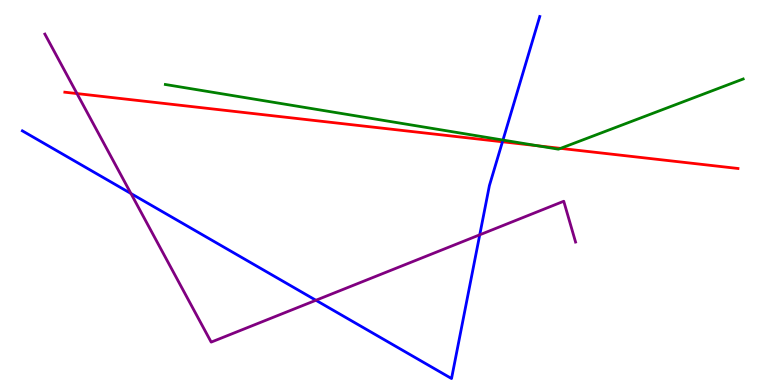[{'lines': ['blue', 'red'], 'intersections': [{'x': 6.48, 'y': 6.32}]}, {'lines': ['green', 'red'], 'intersections': [{'x': 6.94, 'y': 6.21}, {'x': 7.23, 'y': 6.15}]}, {'lines': ['purple', 'red'], 'intersections': [{'x': 0.993, 'y': 7.57}]}, {'lines': ['blue', 'green'], 'intersections': [{'x': 6.49, 'y': 6.36}]}, {'lines': ['blue', 'purple'], 'intersections': [{'x': 1.69, 'y': 4.97}, {'x': 4.08, 'y': 2.2}, {'x': 6.19, 'y': 3.9}]}, {'lines': ['green', 'purple'], 'intersections': []}]